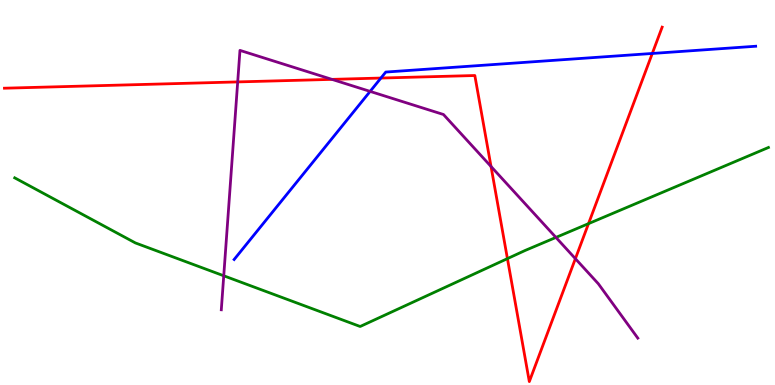[{'lines': ['blue', 'red'], 'intersections': [{'x': 4.92, 'y': 7.97}, {'x': 8.42, 'y': 8.61}]}, {'lines': ['green', 'red'], 'intersections': [{'x': 6.55, 'y': 3.28}, {'x': 7.59, 'y': 4.19}]}, {'lines': ['purple', 'red'], 'intersections': [{'x': 3.07, 'y': 7.87}, {'x': 4.28, 'y': 7.94}, {'x': 6.34, 'y': 5.68}, {'x': 7.42, 'y': 3.28}]}, {'lines': ['blue', 'green'], 'intersections': []}, {'lines': ['blue', 'purple'], 'intersections': [{'x': 4.78, 'y': 7.63}]}, {'lines': ['green', 'purple'], 'intersections': [{'x': 2.89, 'y': 2.84}, {'x': 7.17, 'y': 3.83}]}]